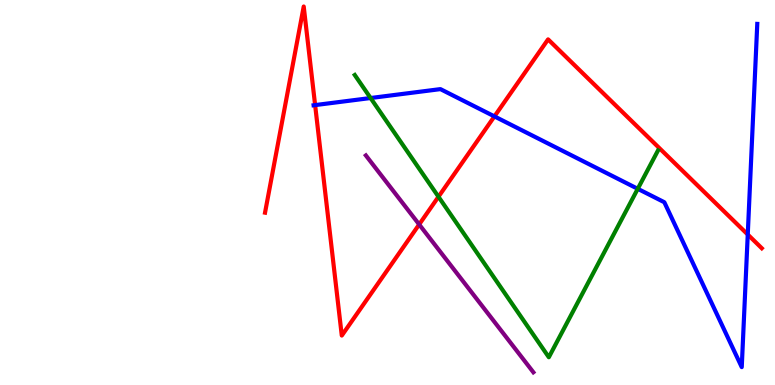[{'lines': ['blue', 'red'], 'intersections': [{'x': 4.07, 'y': 7.27}, {'x': 6.38, 'y': 6.98}, {'x': 9.65, 'y': 3.91}]}, {'lines': ['green', 'red'], 'intersections': [{'x': 5.66, 'y': 4.89}]}, {'lines': ['purple', 'red'], 'intersections': [{'x': 5.41, 'y': 4.17}]}, {'lines': ['blue', 'green'], 'intersections': [{'x': 4.78, 'y': 7.45}, {'x': 8.23, 'y': 5.1}]}, {'lines': ['blue', 'purple'], 'intersections': []}, {'lines': ['green', 'purple'], 'intersections': []}]